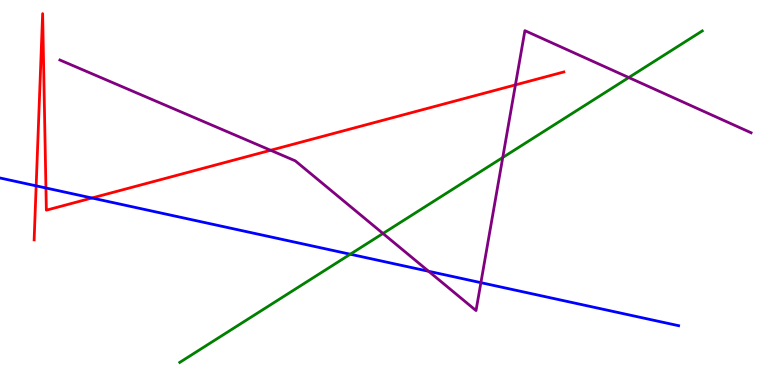[{'lines': ['blue', 'red'], 'intersections': [{'x': 0.467, 'y': 5.17}, {'x': 0.593, 'y': 5.12}, {'x': 1.19, 'y': 4.86}]}, {'lines': ['green', 'red'], 'intersections': []}, {'lines': ['purple', 'red'], 'intersections': [{'x': 3.49, 'y': 6.1}, {'x': 6.65, 'y': 7.8}]}, {'lines': ['blue', 'green'], 'intersections': [{'x': 4.52, 'y': 3.4}]}, {'lines': ['blue', 'purple'], 'intersections': [{'x': 5.53, 'y': 2.95}, {'x': 6.21, 'y': 2.66}]}, {'lines': ['green', 'purple'], 'intersections': [{'x': 4.94, 'y': 3.94}, {'x': 6.49, 'y': 5.91}, {'x': 8.11, 'y': 7.99}]}]